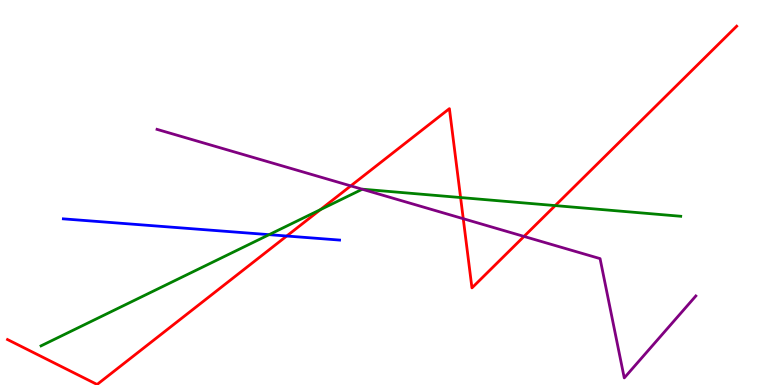[{'lines': ['blue', 'red'], 'intersections': [{'x': 3.7, 'y': 3.87}]}, {'lines': ['green', 'red'], 'intersections': [{'x': 4.13, 'y': 4.55}, {'x': 5.94, 'y': 4.87}, {'x': 7.16, 'y': 4.66}]}, {'lines': ['purple', 'red'], 'intersections': [{'x': 4.53, 'y': 5.17}, {'x': 5.98, 'y': 4.32}, {'x': 6.76, 'y': 3.86}]}, {'lines': ['blue', 'green'], 'intersections': [{'x': 3.47, 'y': 3.9}]}, {'lines': ['blue', 'purple'], 'intersections': []}, {'lines': ['green', 'purple'], 'intersections': [{'x': 4.67, 'y': 5.08}]}]